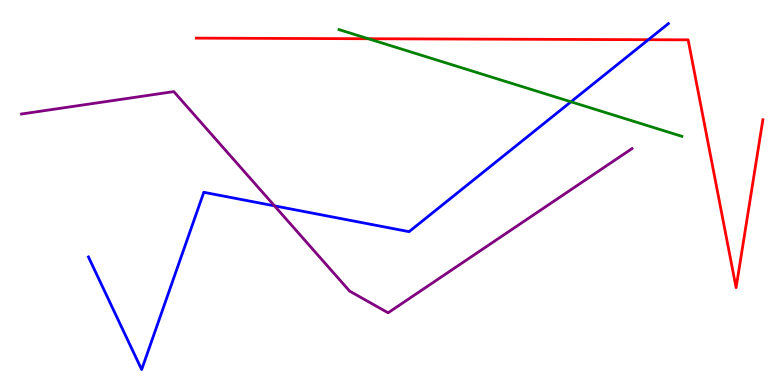[{'lines': ['blue', 'red'], 'intersections': [{'x': 8.37, 'y': 8.97}]}, {'lines': ['green', 'red'], 'intersections': [{'x': 4.75, 'y': 8.99}]}, {'lines': ['purple', 'red'], 'intersections': []}, {'lines': ['blue', 'green'], 'intersections': [{'x': 7.37, 'y': 7.36}]}, {'lines': ['blue', 'purple'], 'intersections': [{'x': 3.54, 'y': 4.65}]}, {'lines': ['green', 'purple'], 'intersections': []}]